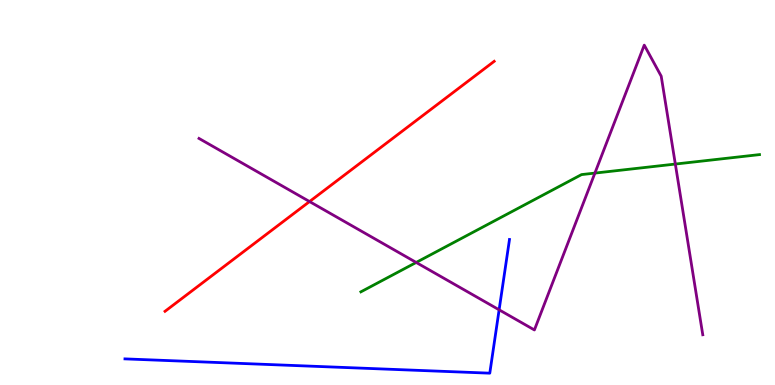[{'lines': ['blue', 'red'], 'intersections': []}, {'lines': ['green', 'red'], 'intersections': []}, {'lines': ['purple', 'red'], 'intersections': [{'x': 3.99, 'y': 4.76}]}, {'lines': ['blue', 'green'], 'intersections': []}, {'lines': ['blue', 'purple'], 'intersections': [{'x': 6.44, 'y': 1.95}]}, {'lines': ['green', 'purple'], 'intersections': [{'x': 5.37, 'y': 3.18}, {'x': 7.68, 'y': 5.5}, {'x': 8.71, 'y': 5.74}]}]